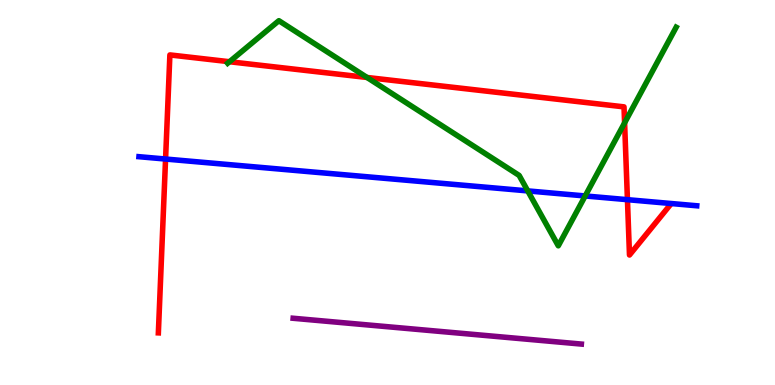[{'lines': ['blue', 'red'], 'intersections': [{'x': 2.14, 'y': 5.87}, {'x': 8.1, 'y': 4.81}]}, {'lines': ['green', 'red'], 'intersections': [{'x': 2.96, 'y': 8.4}, {'x': 4.74, 'y': 7.99}, {'x': 8.06, 'y': 6.81}]}, {'lines': ['purple', 'red'], 'intersections': []}, {'lines': ['blue', 'green'], 'intersections': [{'x': 6.81, 'y': 5.04}, {'x': 7.55, 'y': 4.91}]}, {'lines': ['blue', 'purple'], 'intersections': []}, {'lines': ['green', 'purple'], 'intersections': []}]